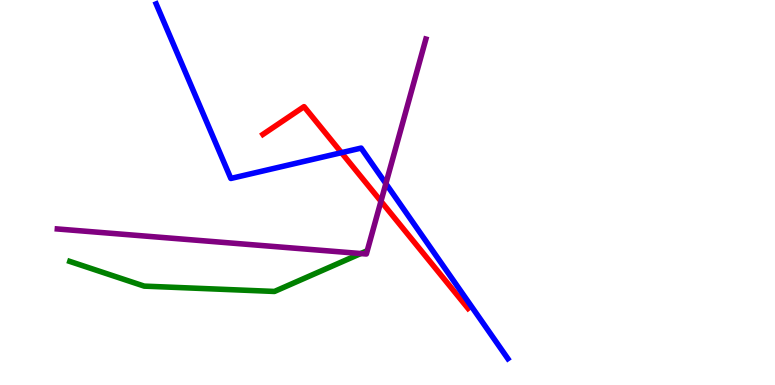[{'lines': ['blue', 'red'], 'intersections': [{'x': 4.41, 'y': 6.03}]}, {'lines': ['green', 'red'], 'intersections': []}, {'lines': ['purple', 'red'], 'intersections': [{'x': 4.92, 'y': 4.77}]}, {'lines': ['blue', 'green'], 'intersections': []}, {'lines': ['blue', 'purple'], 'intersections': [{'x': 4.98, 'y': 5.23}]}, {'lines': ['green', 'purple'], 'intersections': [{'x': 4.66, 'y': 3.41}]}]